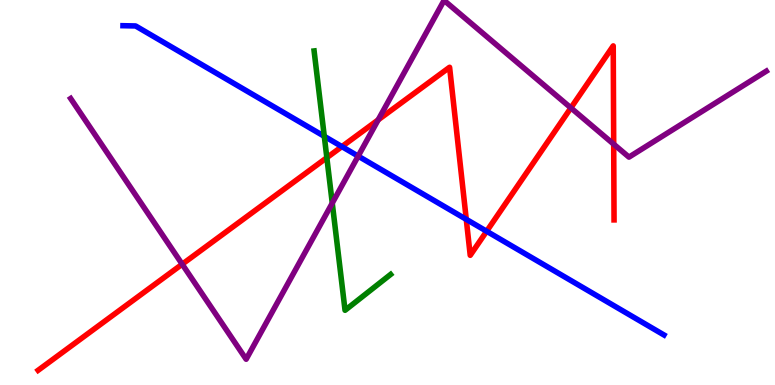[{'lines': ['blue', 'red'], 'intersections': [{'x': 4.41, 'y': 6.19}, {'x': 6.02, 'y': 4.3}, {'x': 6.28, 'y': 3.99}]}, {'lines': ['green', 'red'], 'intersections': [{'x': 4.22, 'y': 5.9}]}, {'lines': ['purple', 'red'], 'intersections': [{'x': 2.35, 'y': 3.14}, {'x': 4.88, 'y': 6.89}, {'x': 7.37, 'y': 7.2}, {'x': 7.92, 'y': 6.26}]}, {'lines': ['blue', 'green'], 'intersections': [{'x': 4.18, 'y': 6.46}]}, {'lines': ['blue', 'purple'], 'intersections': [{'x': 4.62, 'y': 5.94}]}, {'lines': ['green', 'purple'], 'intersections': [{'x': 4.29, 'y': 4.72}]}]